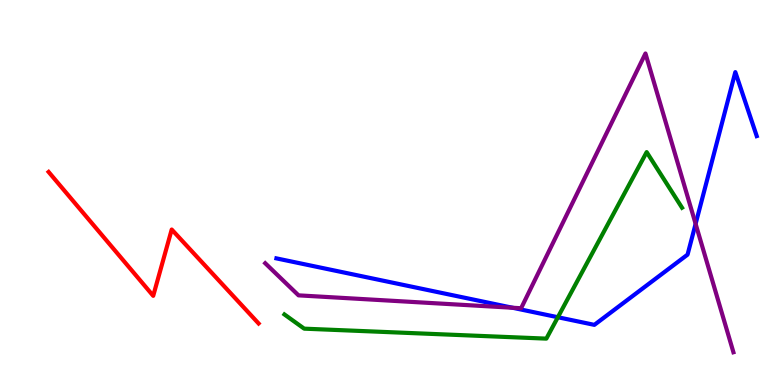[{'lines': ['blue', 'red'], 'intersections': []}, {'lines': ['green', 'red'], 'intersections': []}, {'lines': ['purple', 'red'], 'intersections': []}, {'lines': ['blue', 'green'], 'intersections': [{'x': 7.2, 'y': 1.76}]}, {'lines': ['blue', 'purple'], 'intersections': [{'x': 6.61, 'y': 2.01}, {'x': 8.98, 'y': 4.19}]}, {'lines': ['green', 'purple'], 'intersections': []}]